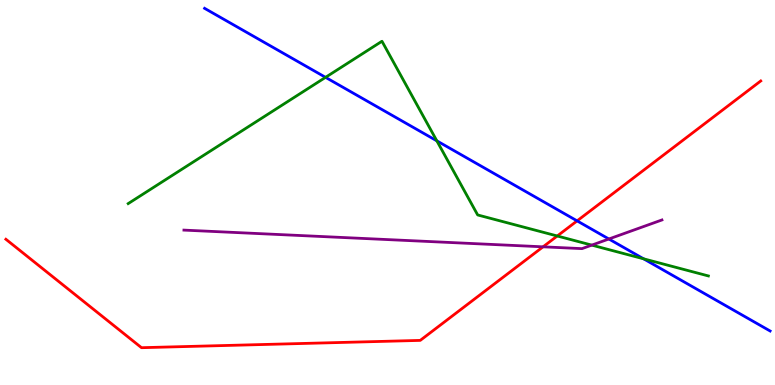[{'lines': ['blue', 'red'], 'intersections': [{'x': 7.45, 'y': 4.26}]}, {'lines': ['green', 'red'], 'intersections': [{'x': 7.19, 'y': 3.87}]}, {'lines': ['purple', 'red'], 'intersections': [{'x': 7.01, 'y': 3.59}]}, {'lines': ['blue', 'green'], 'intersections': [{'x': 4.2, 'y': 7.99}, {'x': 5.64, 'y': 6.34}, {'x': 8.3, 'y': 3.28}]}, {'lines': ['blue', 'purple'], 'intersections': [{'x': 7.86, 'y': 3.79}]}, {'lines': ['green', 'purple'], 'intersections': [{'x': 7.64, 'y': 3.63}]}]